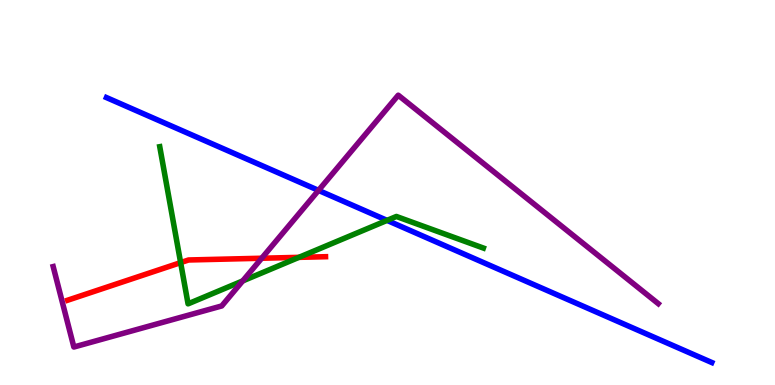[{'lines': ['blue', 'red'], 'intersections': []}, {'lines': ['green', 'red'], 'intersections': [{'x': 2.33, 'y': 3.18}, {'x': 3.86, 'y': 3.32}]}, {'lines': ['purple', 'red'], 'intersections': [{'x': 3.38, 'y': 3.29}]}, {'lines': ['blue', 'green'], 'intersections': [{'x': 4.99, 'y': 4.28}]}, {'lines': ['blue', 'purple'], 'intersections': [{'x': 4.11, 'y': 5.05}]}, {'lines': ['green', 'purple'], 'intersections': [{'x': 3.13, 'y': 2.7}]}]